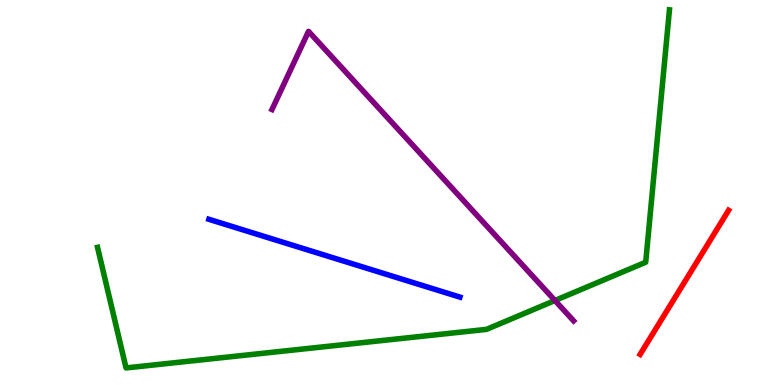[{'lines': ['blue', 'red'], 'intersections': []}, {'lines': ['green', 'red'], 'intersections': []}, {'lines': ['purple', 'red'], 'intersections': []}, {'lines': ['blue', 'green'], 'intersections': []}, {'lines': ['blue', 'purple'], 'intersections': []}, {'lines': ['green', 'purple'], 'intersections': [{'x': 7.16, 'y': 2.19}]}]